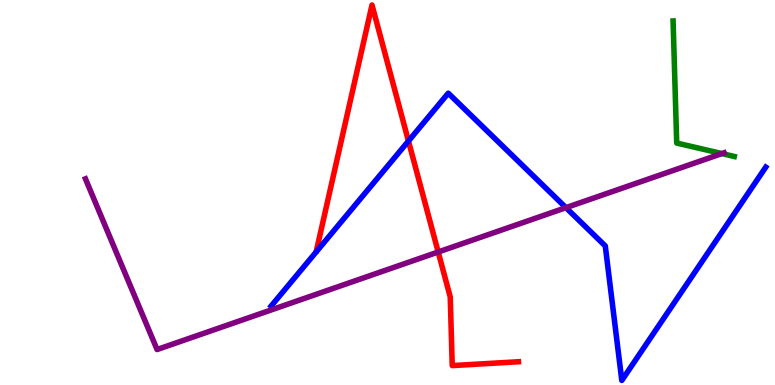[{'lines': ['blue', 'red'], 'intersections': [{'x': 5.27, 'y': 6.34}]}, {'lines': ['green', 'red'], 'intersections': []}, {'lines': ['purple', 'red'], 'intersections': [{'x': 5.65, 'y': 3.45}]}, {'lines': ['blue', 'green'], 'intersections': []}, {'lines': ['blue', 'purple'], 'intersections': [{'x': 7.3, 'y': 4.61}]}, {'lines': ['green', 'purple'], 'intersections': [{'x': 9.31, 'y': 6.01}]}]